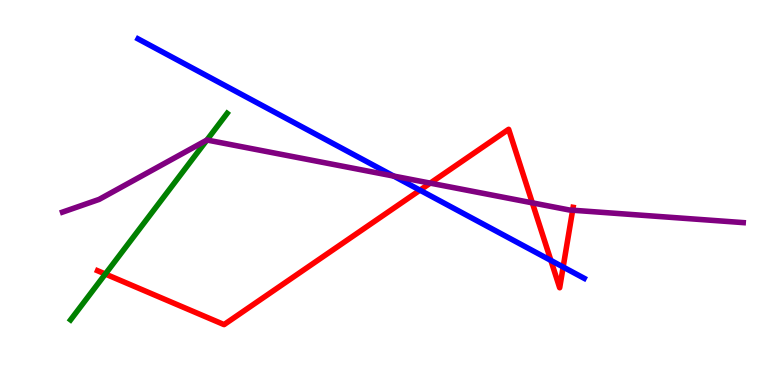[{'lines': ['blue', 'red'], 'intersections': [{'x': 5.42, 'y': 5.06}, {'x': 7.11, 'y': 3.24}, {'x': 7.27, 'y': 3.06}]}, {'lines': ['green', 'red'], 'intersections': [{'x': 1.36, 'y': 2.88}]}, {'lines': ['purple', 'red'], 'intersections': [{'x': 5.55, 'y': 5.24}, {'x': 6.87, 'y': 4.73}, {'x': 7.39, 'y': 4.54}]}, {'lines': ['blue', 'green'], 'intersections': []}, {'lines': ['blue', 'purple'], 'intersections': [{'x': 5.08, 'y': 5.43}]}, {'lines': ['green', 'purple'], 'intersections': [{'x': 2.67, 'y': 6.36}]}]